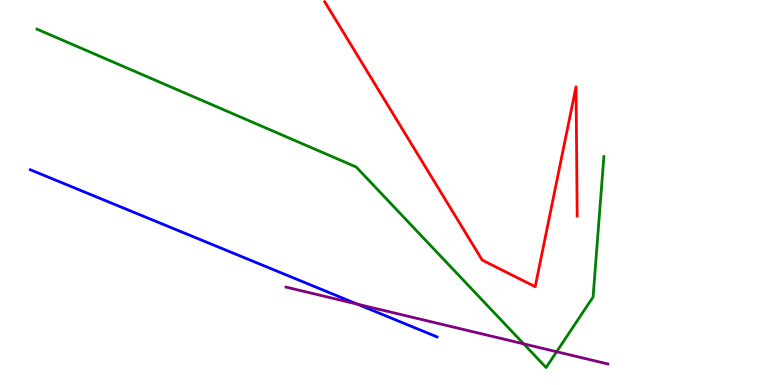[{'lines': ['blue', 'red'], 'intersections': []}, {'lines': ['green', 'red'], 'intersections': []}, {'lines': ['purple', 'red'], 'intersections': []}, {'lines': ['blue', 'green'], 'intersections': []}, {'lines': ['blue', 'purple'], 'intersections': [{'x': 4.61, 'y': 2.1}]}, {'lines': ['green', 'purple'], 'intersections': [{'x': 6.76, 'y': 1.07}, {'x': 7.18, 'y': 0.864}]}]